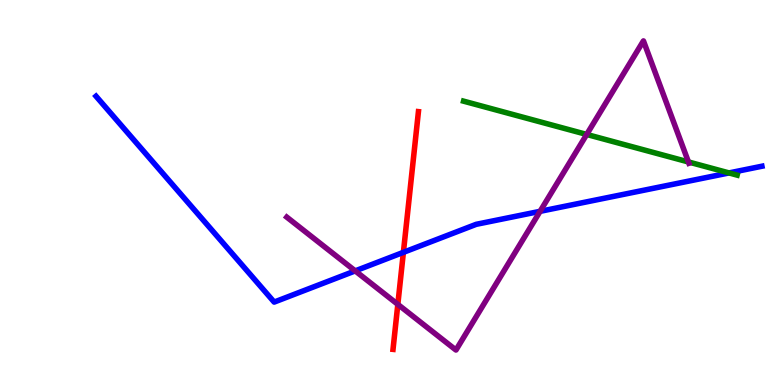[{'lines': ['blue', 'red'], 'intersections': [{'x': 5.21, 'y': 3.45}]}, {'lines': ['green', 'red'], 'intersections': []}, {'lines': ['purple', 'red'], 'intersections': [{'x': 5.13, 'y': 2.09}]}, {'lines': ['blue', 'green'], 'intersections': [{'x': 9.41, 'y': 5.51}]}, {'lines': ['blue', 'purple'], 'intersections': [{'x': 4.58, 'y': 2.96}, {'x': 6.97, 'y': 4.51}]}, {'lines': ['green', 'purple'], 'intersections': [{'x': 7.57, 'y': 6.51}, {'x': 8.88, 'y': 5.79}]}]